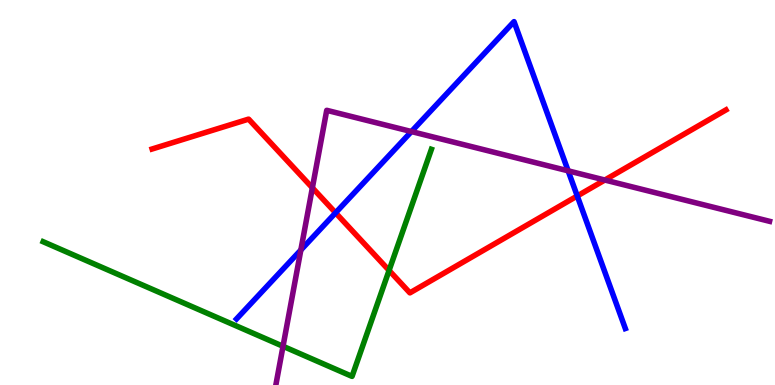[{'lines': ['blue', 'red'], 'intersections': [{'x': 4.33, 'y': 4.47}, {'x': 7.45, 'y': 4.91}]}, {'lines': ['green', 'red'], 'intersections': [{'x': 5.02, 'y': 2.98}]}, {'lines': ['purple', 'red'], 'intersections': [{'x': 4.03, 'y': 5.12}, {'x': 7.8, 'y': 5.32}]}, {'lines': ['blue', 'green'], 'intersections': []}, {'lines': ['blue', 'purple'], 'intersections': [{'x': 3.88, 'y': 3.51}, {'x': 5.31, 'y': 6.58}, {'x': 7.33, 'y': 5.56}]}, {'lines': ['green', 'purple'], 'intersections': [{'x': 3.65, 'y': 1.01}]}]